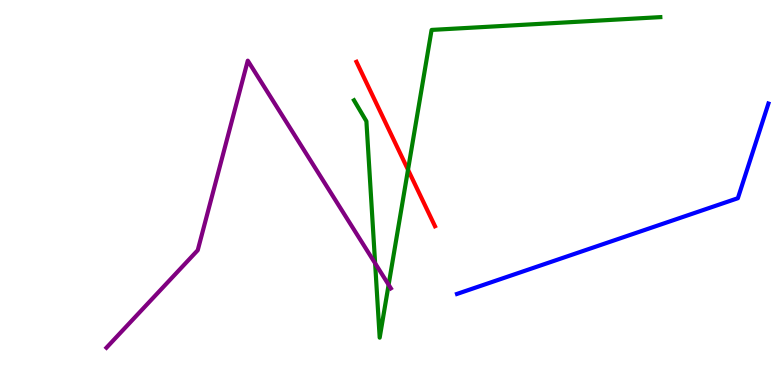[{'lines': ['blue', 'red'], 'intersections': []}, {'lines': ['green', 'red'], 'intersections': [{'x': 5.26, 'y': 5.59}]}, {'lines': ['purple', 'red'], 'intersections': []}, {'lines': ['blue', 'green'], 'intersections': []}, {'lines': ['blue', 'purple'], 'intersections': []}, {'lines': ['green', 'purple'], 'intersections': [{'x': 4.84, 'y': 3.16}, {'x': 5.01, 'y': 2.6}]}]